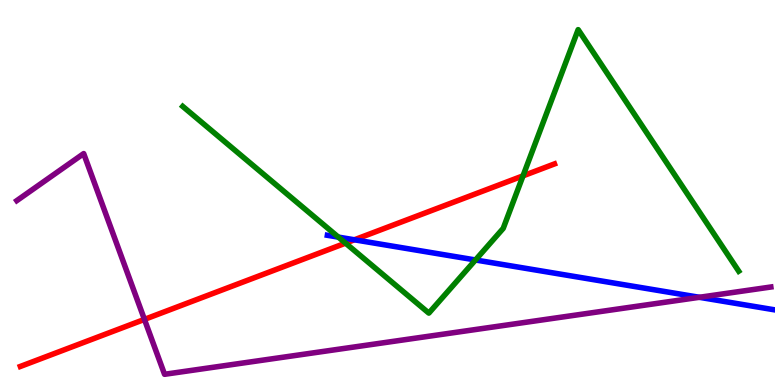[{'lines': ['blue', 'red'], 'intersections': [{'x': 4.57, 'y': 3.77}]}, {'lines': ['green', 'red'], 'intersections': [{'x': 4.46, 'y': 3.68}, {'x': 6.75, 'y': 5.43}]}, {'lines': ['purple', 'red'], 'intersections': [{'x': 1.86, 'y': 1.7}]}, {'lines': ['blue', 'green'], 'intersections': [{'x': 4.37, 'y': 3.84}, {'x': 6.14, 'y': 3.25}]}, {'lines': ['blue', 'purple'], 'intersections': [{'x': 9.02, 'y': 2.28}]}, {'lines': ['green', 'purple'], 'intersections': []}]